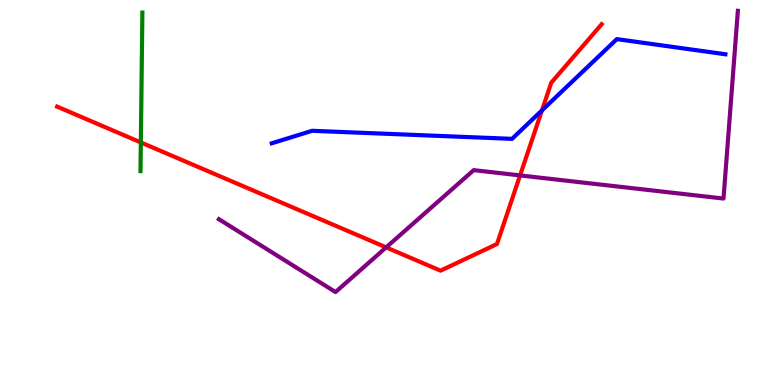[{'lines': ['blue', 'red'], 'intersections': [{'x': 6.99, 'y': 7.13}]}, {'lines': ['green', 'red'], 'intersections': [{'x': 1.82, 'y': 6.3}]}, {'lines': ['purple', 'red'], 'intersections': [{'x': 4.98, 'y': 3.57}, {'x': 6.71, 'y': 5.44}]}, {'lines': ['blue', 'green'], 'intersections': []}, {'lines': ['blue', 'purple'], 'intersections': []}, {'lines': ['green', 'purple'], 'intersections': []}]